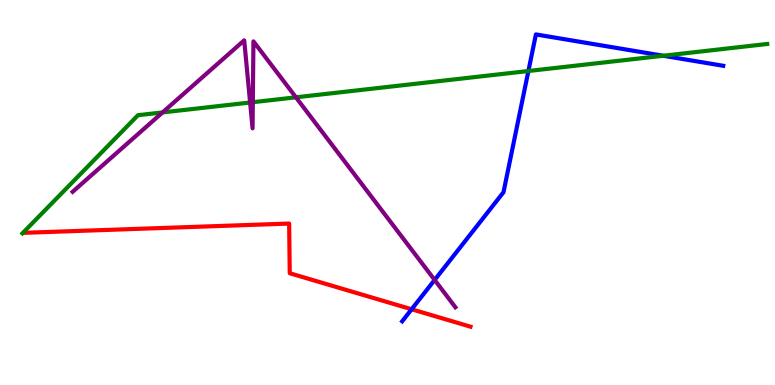[{'lines': ['blue', 'red'], 'intersections': [{'x': 5.31, 'y': 1.97}]}, {'lines': ['green', 'red'], 'intersections': []}, {'lines': ['purple', 'red'], 'intersections': []}, {'lines': ['blue', 'green'], 'intersections': [{'x': 6.82, 'y': 8.16}, {'x': 8.56, 'y': 8.55}]}, {'lines': ['blue', 'purple'], 'intersections': [{'x': 5.61, 'y': 2.73}]}, {'lines': ['green', 'purple'], 'intersections': [{'x': 2.1, 'y': 7.08}, {'x': 3.23, 'y': 7.34}, {'x': 3.26, 'y': 7.35}, {'x': 3.82, 'y': 7.47}]}]